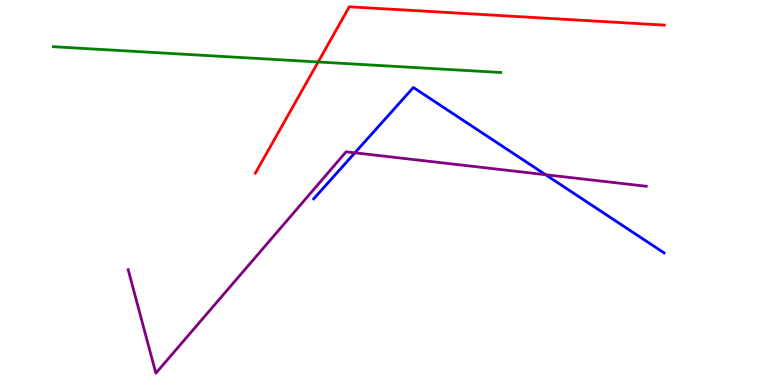[{'lines': ['blue', 'red'], 'intersections': []}, {'lines': ['green', 'red'], 'intersections': [{'x': 4.11, 'y': 8.39}]}, {'lines': ['purple', 'red'], 'intersections': []}, {'lines': ['blue', 'green'], 'intersections': []}, {'lines': ['blue', 'purple'], 'intersections': [{'x': 4.58, 'y': 6.03}, {'x': 7.04, 'y': 5.46}]}, {'lines': ['green', 'purple'], 'intersections': []}]